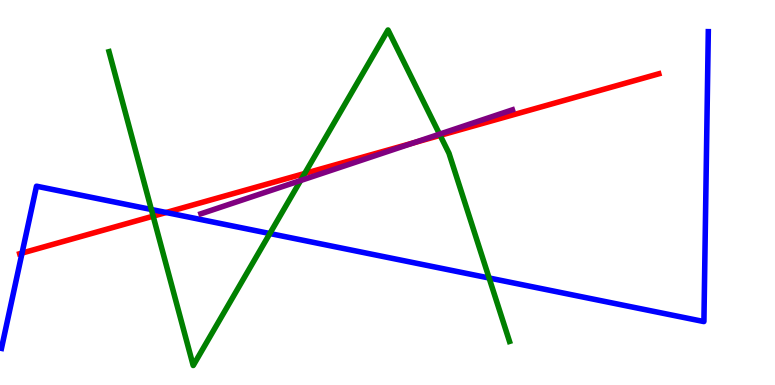[{'lines': ['blue', 'red'], 'intersections': [{'x': 0.285, 'y': 3.43}, {'x': 2.14, 'y': 4.48}]}, {'lines': ['green', 'red'], 'intersections': [{'x': 1.98, 'y': 4.39}, {'x': 3.93, 'y': 5.49}, {'x': 5.68, 'y': 6.48}]}, {'lines': ['purple', 'red'], 'intersections': [{'x': 5.34, 'y': 6.29}]}, {'lines': ['blue', 'green'], 'intersections': [{'x': 1.95, 'y': 4.56}, {'x': 3.48, 'y': 3.93}, {'x': 6.31, 'y': 2.78}]}, {'lines': ['blue', 'purple'], 'intersections': []}, {'lines': ['green', 'purple'], 'intersections': [{'x': 3.88, 'y': 5.31}, {'x': 5.67, 'y': 6.52}]}]